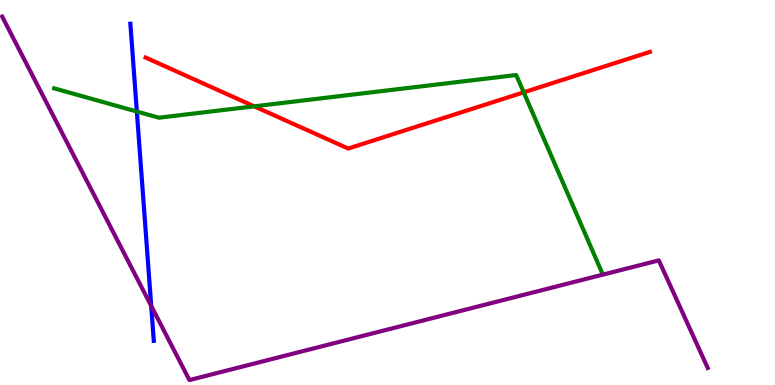[{'lines': ['blue', 'red'], 'intersections': []}, {'lines': ['green', 'red'], 'intersections': [{'x': 3.28, 'y': 7.24}, {'x': 6.76, 'y': 7.6}]}, {'lines': ['purple', 'red'], 'intersections': []}, {'lines': ['blue', 'green'], 'intersections': [{'x': 1.77, 'y': 7.1}]}, {'lines': ['blue', 'purple'], 'intersections': [{'x': 1.95, 'y': 2.05}]}, {'lines': ['green', 'purple'], 'intersections': []}]